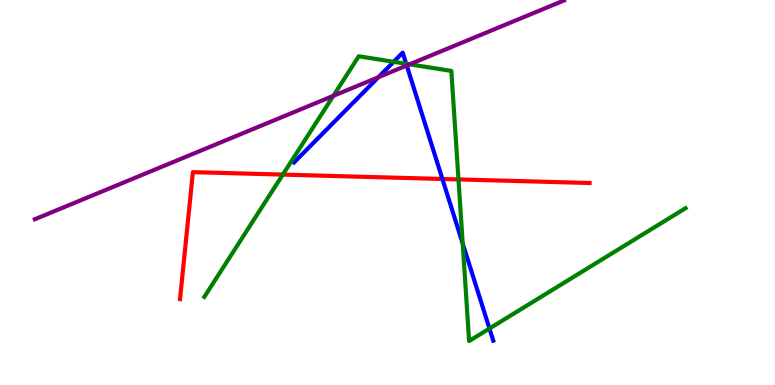[{'lines': ['blue', 'red'], 'intersections': [{'x': 5.71, 'y': 5.35}]}, {'lines': ['green', 'red'], 'intersections': [{'x': 3.65, 'y': 5.46}, {'x': 5.92, 'y': 5.34}]}, {'lines': ['purple', 'red'], 'intersections': []}, {'lines': ['blue', 'green'], 'intersections': [{'x': 5.08, 'y': 8.39}, {'x': 5.24, 'y': 8.34}, {'x': 5.97, 'y': 3.68}, {'x': 6.32, 'y': 1.47}]}, {'lines': ['blue', 'purple'], 'intersections': [{'x': 4.88, 'y': 7.99}, {'x': 5.25, 'y': 8.3}]}, {'lines': ['green', 'purple'], 'intersections': [{'x': 4.3, 'y': 7.51}, {'x': 5.28, 'y': 8.33}]}]